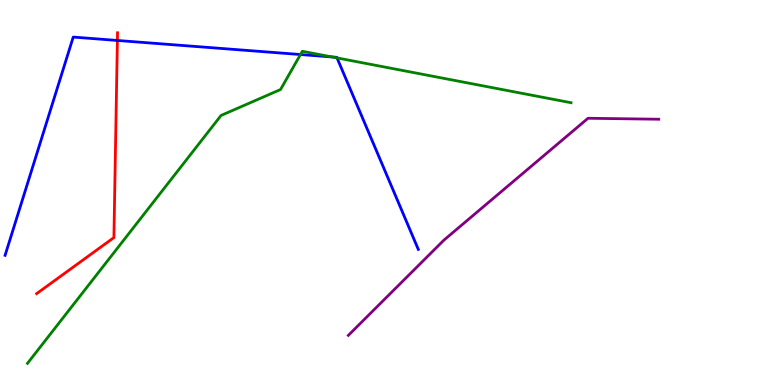[{'lines': ['blue', 'red'], 'intersections': [{'x': 1.51, 'y': 8.95}]}, {'lines': ['green', 'red'], 'intersections': []}, {'lines': ['purple', 'red'], 'intersections': []}, {'lines': ['blue', 'green'], 'intersections': [{'x': 3.88, 'y': 8.58}, {'x': 4.28, 'y': 8.52}, {'x': 4.35, 'y': 8.5}]}, {'lines': ['blue', 'purple'], 'intersections': []}, {'lines': ['green', 'purple'], 'intersections': []}]